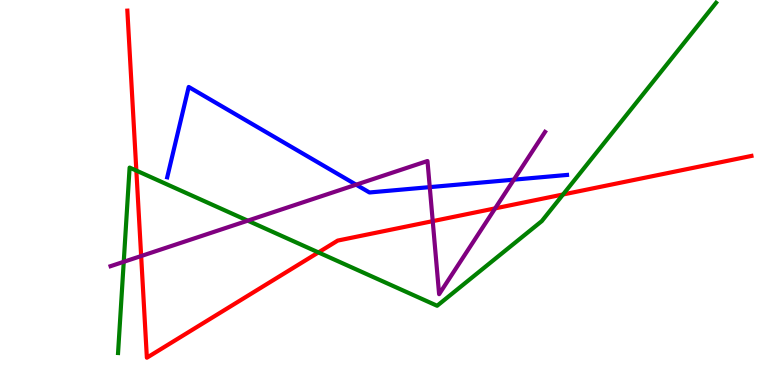[{'lines': ['blue', 'red'], 'intersections': []}, {'lines': ['green', 'red'], 'intersections': [{'x': 1.76, 'y': 5.57}, {'x': 4.11, 'y': 3.44}, {'x': 7.27, 'y': 4.95}]}, {'lines': ['purple', 'red'], 'intersections': [{'x': 1.82, 'y': 3.35}, {'x': 5.58, 'y': 4.26}, {'x': 6.39, 'y': 4.59}]}, {'lines': ['blue', 'green'], 'intersections': []}, {'lines': ['blue', 'purple'], 'intersections': [{'x': 4.6, 'y': 5.2}, {'x': 5.55, 'y': 5.14}, {'x': 6.63, 'y': 5.33}]}, {'lines': ['green', 'purple'], 'intersections': [{'x': 1.6, 'y': 3.2}, {'x': 3.2, 'y': 4.27}]}]